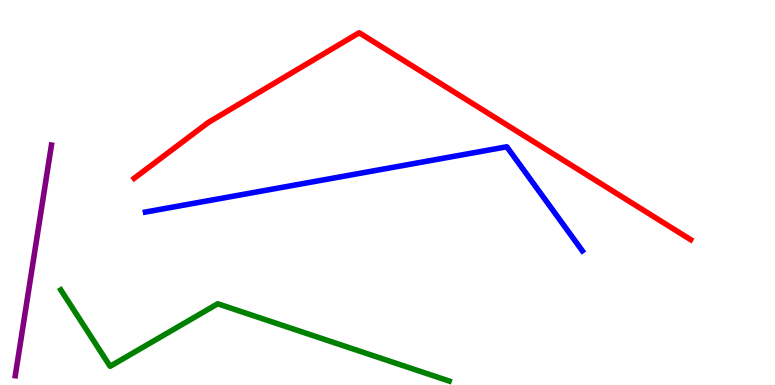[{'lines': ['blue', 'red'], 'intersections': []}, {'lines': ['green', 'red'], 'intersections': []}, {'lines': ['purple', 'red'], 'intersections': []}, {'lines': ['blue', 'green'], 'intersections': []}, {'lines': ['blue', 'purple'], 'intersections': []}, {'lines': ['green', 'purple'], 'intersections': []}]